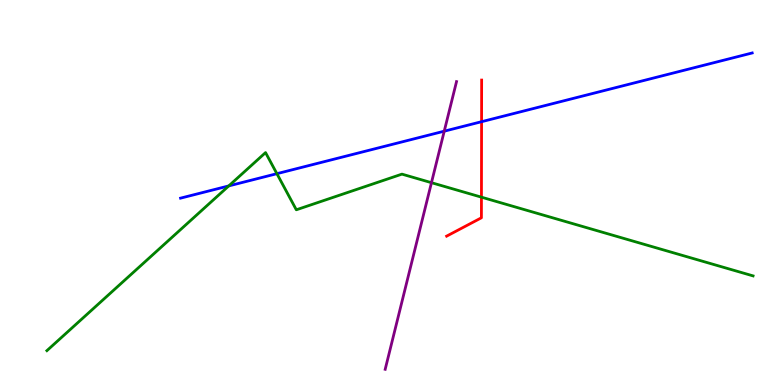[{'lines': ['blue', 'red'], 'intersections': [{'x': 6.21, 'y': 6.84}]}, {'lines': ['green', 'red'], 'intersections': [{'x': 6.21, 'y': 4.88}]}, {'lines': ['purple', 'red'], 'intersections': []}, {'lines': ['blue', 'green'], 'intersections': [{'x': 2.95, 'y': 5.17}, {'x': 3.57, 'y': 5.49}]}, {'lines': ['blue', 'purple'], 'intersections': [{'x': 5.73, 'y': 6.59}]}, {'lines': ['green', 'purple'], 'intersections': [{'x': 5.57, 'y': 5.25}]}]